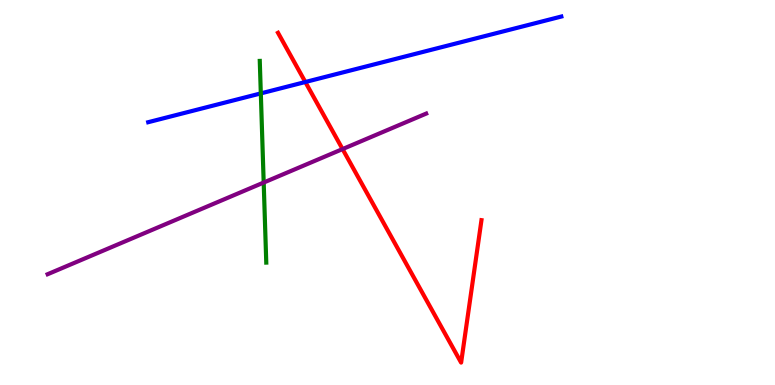[{'lines': ['blue', 'red'], 'intersections': [{'x': 3.94, 'y': 7.87}]}, {'lines': ['green', 'red'], 'intersections': []}, {'lines': ['purple', 'red'], 'intersections': [{'x': 4.42, 'y': 6.13}]}, {'lines': ['blue', 'green'], 'intersections': [{'x': 3.37, 'y': 7.57}]}, {'lines': ['blue', 'purple'], 'intersections': []}, {'lines': ['green', 'purple'], 'intersections': [{'x': 3.4, 'y': 5.26}]}]